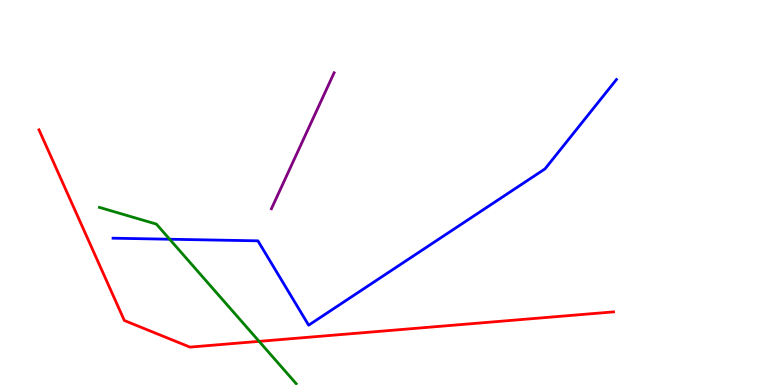[{'lines': ['blue', 'red'], 'intersections': []}, {'lines': ['green', 'red'], 'intersections': [{'x': 3.34, 'y': 1.13}]}, {'lines': ['purple', 'red'], 'intersections': []}, {'lines': ['blue', 'green'], 'intersections': [{'x': 2.19, 'y': 3.79}]}, {'lines': ['blue', 'purple'], 'intersections': []}, {'lines': ['green', 'purple'], 'intersections': []}]